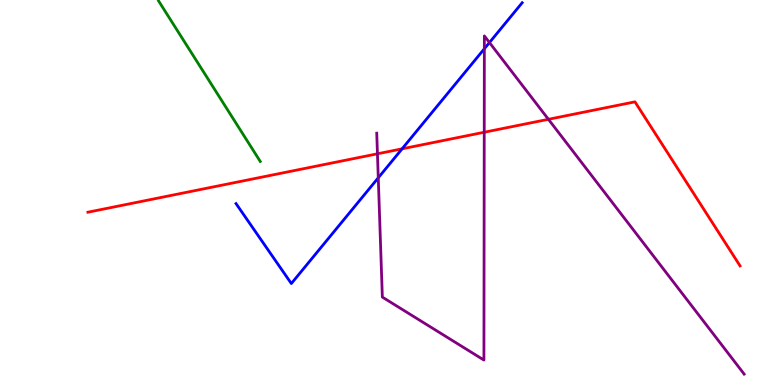[{'lines': ['blue', 'red'], 'intersections': [{'x': 5.19, 'y': 6.13}]}, {'lines': ['green', 'red'], 'intersections': []}, {'lines': ['purple', 'red'], 'intersections': [{'x': 4.87, 'y': 6.01}, {'x': 6.25, 'y': 6.56}, {'x': 7.08, 'y': 6.9}]}, {'lines': ['blue', 'green'], 'intersections': []}, {'lines': ['blue', 'purple'], 'intersections': [{'x': 4.88, 'y': 5.38}, {'x': 6.25, 'y': 8.73}, {'x': 6.32, 'y': 8.89}]}, {'lines': ['green', 'purple'], 'intersections': []}]